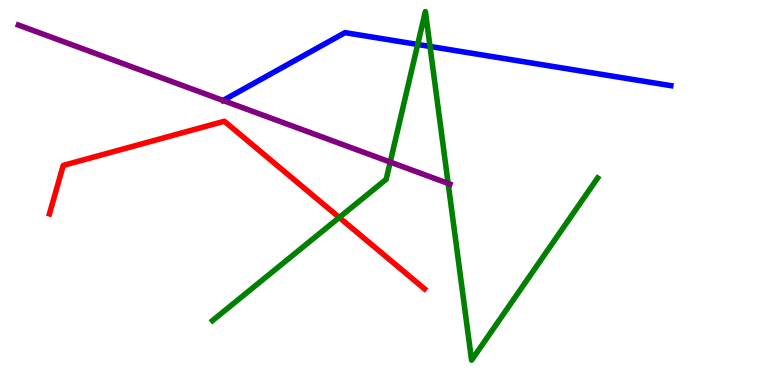[{'lines': ['blue', 'red'], 'intersections': []}, {'lines': ['green', 'red'], 'intersections': [{'x': 4.38, 'y': 4.35}]}, {'lines': ['purple', 'red'], 'intersections': []}, {'lines': ['blue', 'green'], 'intersections': [{'x': 5.39, 'y': 8.85}, {'x': 5.55, 'y': 8.79}]}, {'lines': ['blue', 'purple'], 'intersections': []}, {'lines': ['green', 'purple'], 'intersections': [{'x': 5.04, 'y': 5.79}, {'x': 5.78, 'y': 5.24}]}]